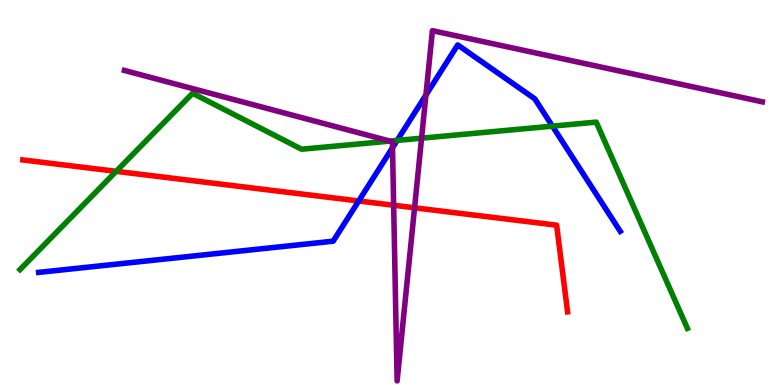[{'lines': ['blue', 'red'], 'intersections': [{'x': 4.63, 'y': 4.78}]}, {'lines': ['green', 'red'], 'intersections': [{'x': 1.5, 'y': 5.55}]}, {'lines': ['purple', 'red'], 'intersections': [{'x': 5.08, 'y': 4.67}, {'x': 5.35, 'y': 4.6}]}, {'lines': ['blue', 'green'], 'intersections': [{'x': 5.12, 'y': 6.35}, {'x': 7.13, 'y': 6.72}]}, {'lines': ['blue', 'purple'], 'intersections': [{'x': 5.06, 'y': 6.16}, {'x': 5.5, 'y': 7.53}]}, {'lines': ['green', 'purple'], 'intersections': [{'x': 5.03, 'y': 6.34}, {'x': 5.44, 'y': 6.41}]}]